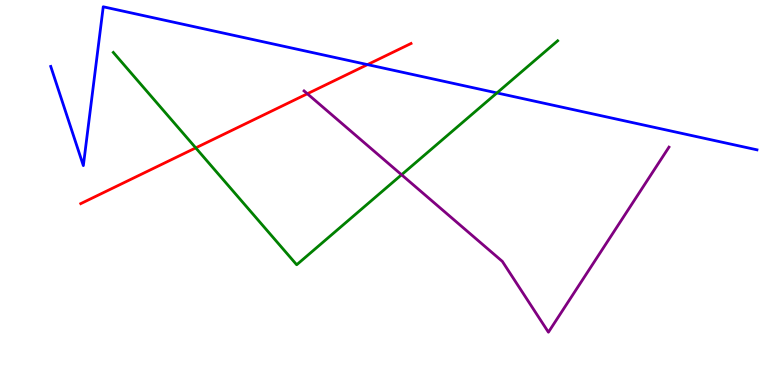[{'lines': ['blue', 'red'], 'intersections': [{'x': 4.74, 'y': 8.32}]}, {'lines': ['green', 'red'], 'intersections': [{'x': 2.53, 'y': 6.16}]}, {'lines': ['purple', 'red'], 'intersections': [{'x': 3.97, 'y': 7.56}]}, {'lines': ['blue', 'green'], 'intersections': [{'x': 6.41, 'y': 7.59}]}, {'lines': ['blue', 'purple'], 'intersections': []}, {'lines': ['green', 'purple'], 'intersections': [{'x': 5.18, 'y': 5.46}]}]